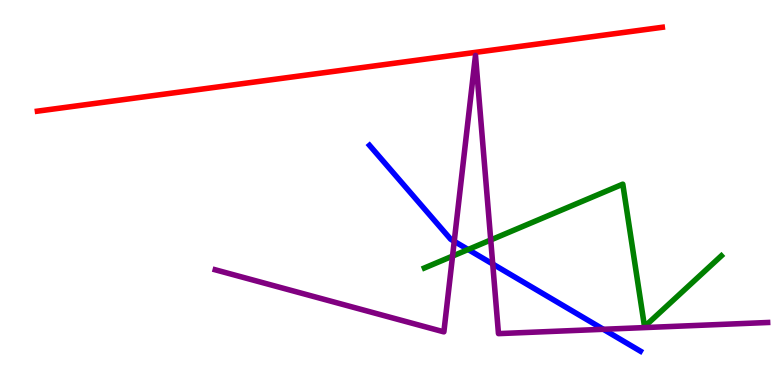[{'lines': ['blue', 'red'], 'intersections': []}, {'lines': ['green', 'red'], 'intersections': []}, {'lines': ['purple', 'red'], 'intersections': []}, {'lines': ['blue', 'green'], 'intersections': [{'x': 6.04, 'y': 3.52}]}, {'lines': ['blue', 'purple'], 'intersections': [{'x': 5.86, 'y': 3.73}, {'x': 6.36, 'y': 3.14}, {'x': 7.79, 'y': 1.45}]}, {'lines': ['green', 'purple'], 'intersections': [{'x': 5.84, 'y': 3.35}, {'x': 6.33, 'y': 3.77}]}]